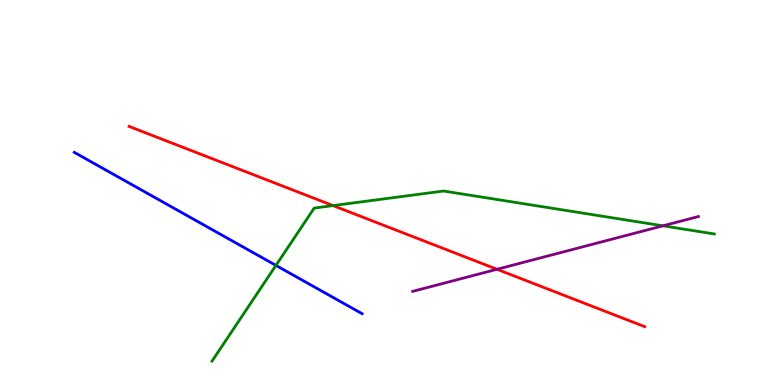[{'lines': ['blue', 'red'], 'intersections': []}, {'lines': ['green', 'red'], 'intersections': [{'x': 4.3, 'y': 4.66}]}, {'lines': ['purple', 'red'], 'intersections': [{'x': 6.41, 'y': 3.01}]}, {'lines': ['blue', 'green'], 'intersections': [{'x': 3.56, 'y': 3.11}]}, {'lines': ['blue', 'purple'], 'intersections': []}, {'lines': ['green', 'purple'], 'intersections': [{'x': 8.55, 'y': 4.13}]}]